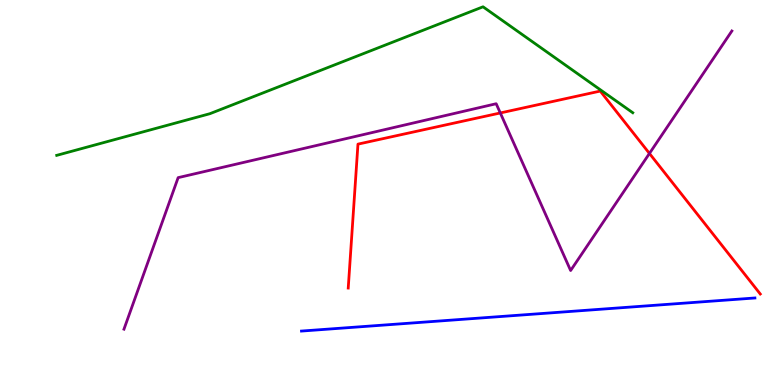[{'lines': ['blue', 'red'], 'intersections': []}, {'lines': ['green', 'red'], 'intersections': []}, {'lines': ['purple', 'red'], 'intersections': [{'x': 6.46, 'y': 7.07}, {'x': 8.38, 'y': 6.01}]}, {'lines': ['blue', 'green'], 'intersections': []}, {'lines': ['blue', 'purple'], 'intersections': []}, {'lines': ['green', 'purple'], 'intersections': []}]